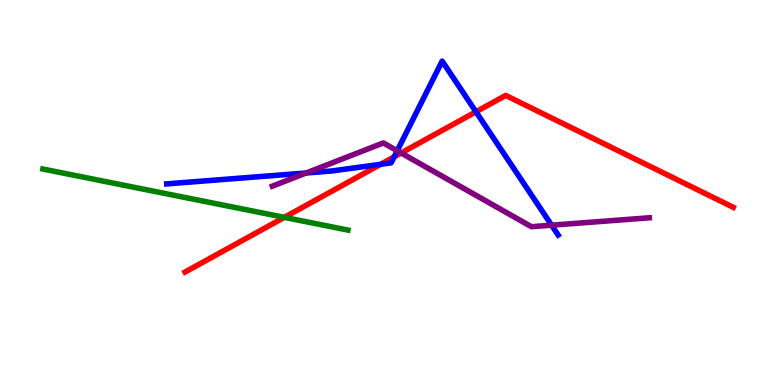[{'lines': ['blue', 'red'], 'intersections': [{'x': 4.91, 'y': 5.73}, {'x': 5.09, 'y': 5.93}, {'x': 6.14, 'y': 7.1}]}, {'lines': ['green', 'red'], 'intersections': [{'x': 3.67, 'y': 4.35}]}, {'lines': ['purple', 'red'], 'intersections': [{'x': 5.18, 'y': 6.03}]}, {'lines': ['blue', 'green'], 'intersections': []}, {'lines': ['blue', 'purple'], 'intersections': [{'x': 3.95, 'y': 5.51}, {'x': 5.13, 'y': 6.08}, {'x': 7.12, 'y': 4.15}]}, {'lines': ['green', 'purple'], 'intersections': []}]